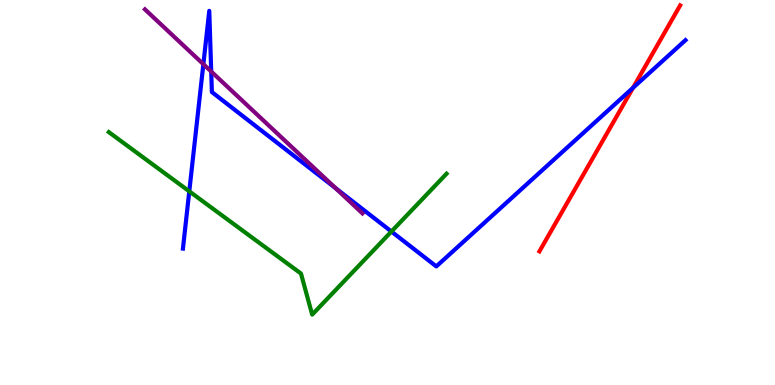[{'lines': ['blue', 'red'], 'intersections': [{'x': 8.17, 'y': 7.72}]}, {'lines': ['green', 'red'], 'intersections': []}, {'lines': ['purple', 'red'], 'intersections': []}, {'lines': ['blue', 'green'], 'intersections': [{'x': 2.44, 'y': 5.03}, {'x': 5.05, 'y': 3.99}]}, {'lines': ['blue', 'purple'], 'intersections': [{'x': 2.62, 'y': 8.33}, {'x': 2.73, 'y': 8.14}, {'x': 4.33, 'y': 5.11}]}, {'lines': ['green', 'purple'], 'intersections': []}]